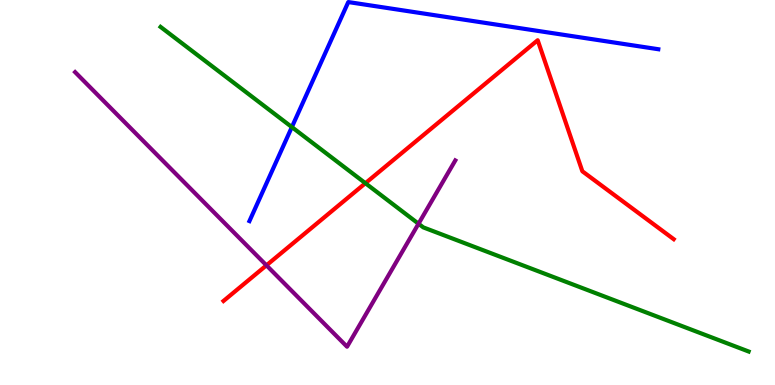[{'lines': ['blue', 'red'], 'intersections': []}, {'lines': ['green', 'red'], 'intersections': [{'x': 4.71, 'y': 5.24}]}, {'lines': ['purple', 'red'], 'intersections': [{'x': 3.44, 'y': 3.11}]}, {'lines': ['blue', 'green'], 'intersections': [{'x': 3.77, 'y': 6.7}]}, {'lines': ['blue', 'purple'], 'intersections': []}, {'lines': ['green', 'purple'], 'intersections': [{'x': 5.4, 'y': 4.19}]}]